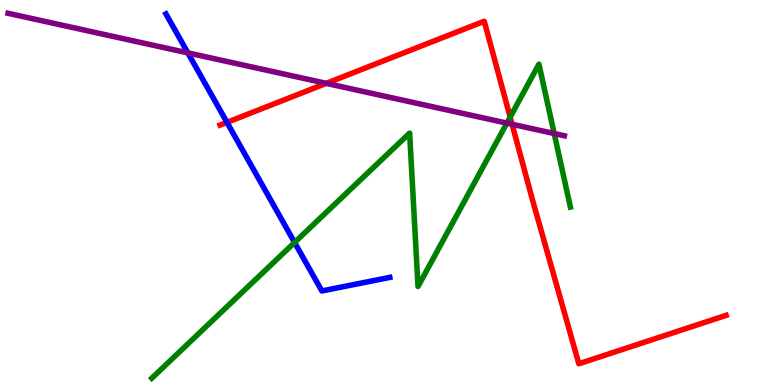[{'lines': ['blue', 'red'], 'intersections': [{'x': 2.93, 'y': 6.82}]}, {'lines': ['green', 'red'], 'intersections': [{'x': 6.58, 'y': 6.96}]}, {'lines': ['purple', 'red'], 'intersections': [{'x': 4.21, 'y': 7.84}, {'x': 6.61, 'y': 6.77}]}, {'lines': ['blue', 'green'], 'intersections': [{'x': 3.8, 'y': 3.7}]}, {'lines': ['blue', 'purple'], 'intersections': [{'x': 2.42, 'y': 8.63}]}, {'lines': ['green', 'purple'], 'intersections': [{'x': 6.54, 'y': 6.8}, {'x': 7.15, 'y': 6.53}]}]